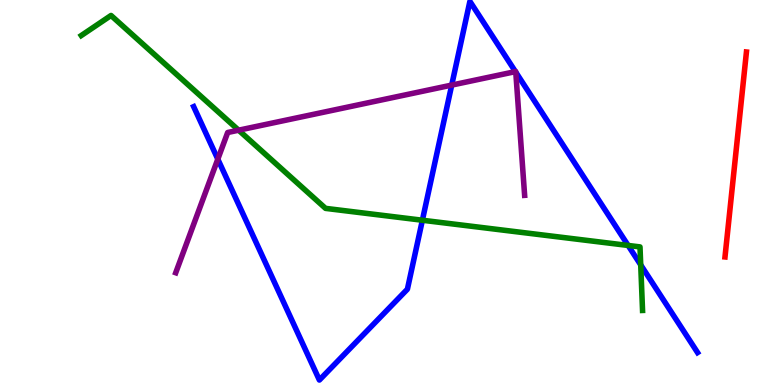[{'lines': ['blue', 'red'], 'intersections': []}, {'lines': ['green', 'red'], 'intersections': []}, {'lines': ['purple', 'red'], 'intersections': []}, {'lines': ['blue', 'green'], 'intersections': [{'x': 5.45, 'y': 4.28}, {'x': 8.1, 'y': 3.62}, {'x': 8.27, 'y': 3.12}]}, {'lines': ['blue', 'purple'], 'intersections': [{'x': 2.81, 'y': 5.87}, {'x': 5.83, 'y': 7.79}, {'x': 6.65, 'y': 8.14}, {'x': 6.66, 'y': 8.13}]}, {'lines': ['green', 'purple'], 'intersections': [{'x': 3.08, 'y': 6.62}]}]